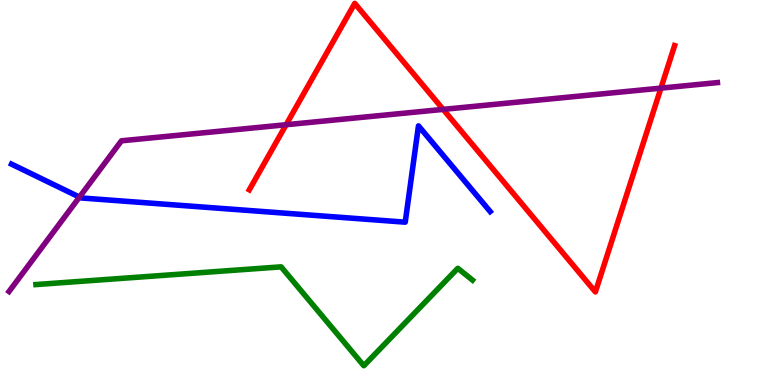[{'lines': ['blue', 'red'], 'intersections': []}, {'lines': ['green', 'red'], 'intersections': []}, {'lines': ['purple', 'red'], 'intersections': [{'x': 3.69, 'y': 6.76}, {'x': 5.72, 'y': 7.16}, {'x': 8.53, 'y': 7.71}]}, {'lines': ['blue', 'green'], 'intersections': []}, {'lines': ['blue', 'purple'], 'intersections': [{'x': 1.03, 'y': 4.88}]}, {'lines': ['green', 'purple'], 'intersections': []}]